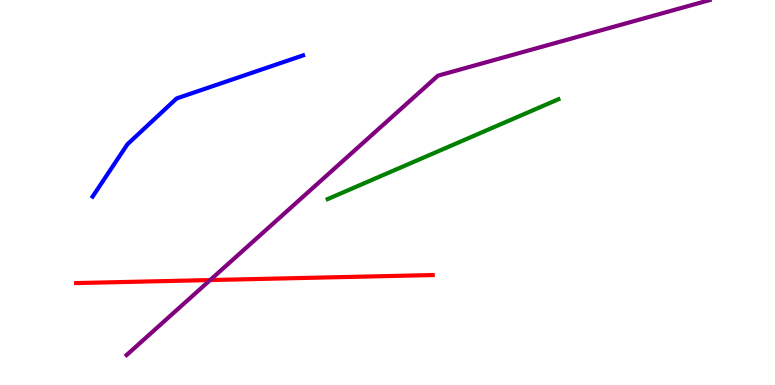[{'lines': ['blue', 'red'], 'intersections': []}, {'lines': ['green', 'red'], 'intersections': []}, {'lines': ['purple', 'red'], 'intersections': [{'x': 2.71, 'y': 2.73}]}, {'lines': ['blue', 'green'], 'intersections': []}, {'lines': ['blue', 'purple'], 'intersections': []}, {'lines': ['green', 'purple'], 'intersections': []}]